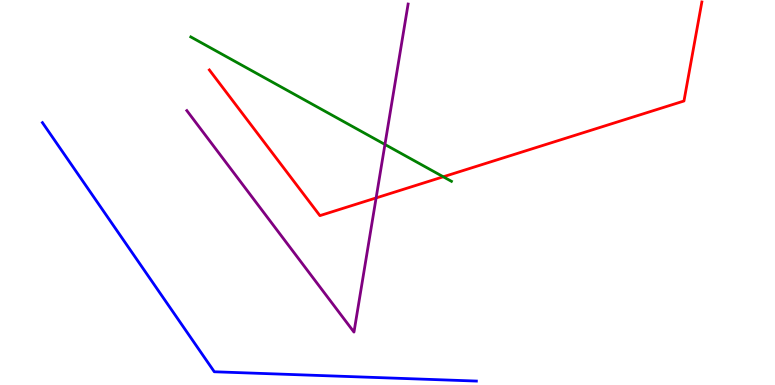[{'lines': ['blue', 'red'], 'intersections': []}, {'lines': ['green', 'red'], 'intersections': [{'x': 5.72, 'y': 5.41}]}, {'lines': ['purple', 'red'], 'intersections': [{'x': 4.85, 'y': 4.86}]}, {'lines': ['blue', 'green'], 'intersections': []}, {'lines': ['blue', 'purple'], 'intersections': []}, {'lines': ['green', 'purple'], 'intersections': [{'x': 4.97, 'y': 6.25}]}]